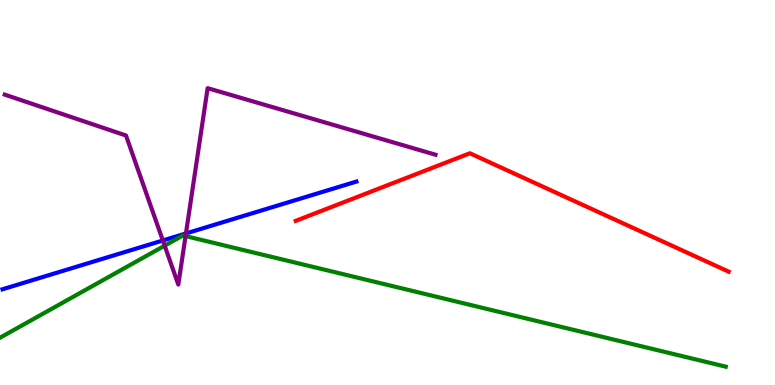[{'lines': ['blue', 'red'], 'intersections': []}, {'lines': ['green', 'red'], 'intersections': []}, {'lines': ['purple', 'red'], 'intersections': []}, {'lines': ['blue', 'green'], 'intersections': []}, {'lines': ['blue', 'purple'], 'intersections': [{'x': 2.1, 'y': 3.75}, {'x': 2.4, 'y': 3.94}]}, {'lines': ['green', 'purple'], 'intersections': [{'x': 2.12, 'y': 3.62}, {'x': 2.39, 'y': 3.87}]}]